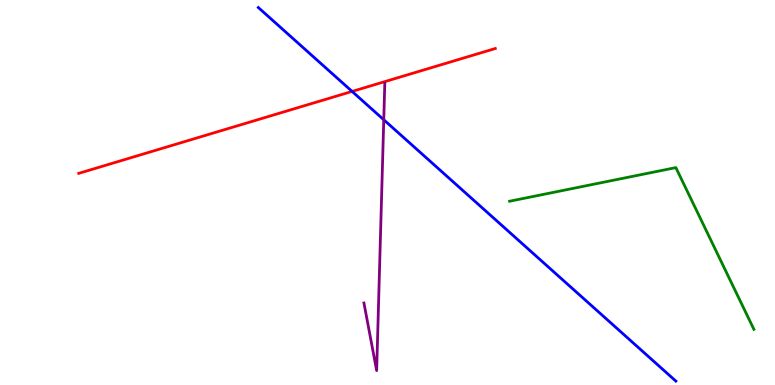[{'lines': ['blue', 'red'], 'intersections': [{'x': 4.54, 'y': 7.63}]}, {'lines': ['green', 'red'], 'intersections': []}, {'lines': ['purple', 'red'], 'intersections': []}, {'lines': ['blue', 'green'], 'intersections': []}, {'lines': ['blue', 'purple'], 'intersections': [{'x': 4.95, 'y': 6.89}]}, {'lines': ['green', 'purple'], 'intersections': []}]